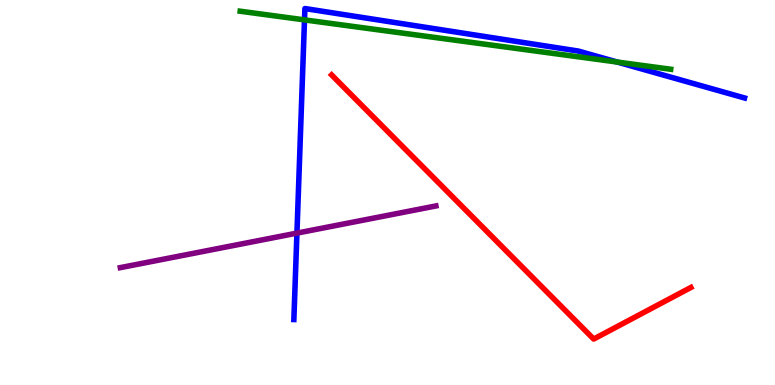[{'lines': ['blue', 'red'], 'intersections': []}, {'lines': ['green', 'red'], 'intersections': []}, {'lines': ['purple', 'red'], 'intersections': []}, {'lines': ['blue', 'green'], 'intersections': [{'x': 3.93, 'y': 9.48}, {'x': 7.97, 'y': 8.39}]}, {'lines': ['blue', 'purple'], 'intersections': [{'x': 3.83, 'y': 3.95}]}, {'lines': ['green', 'purple'], 'intersections': []}]